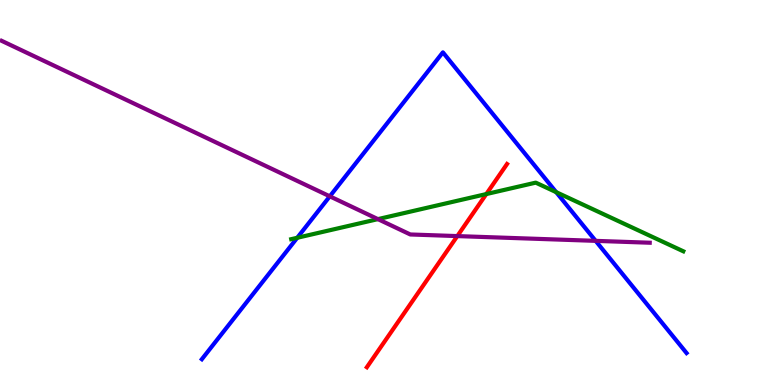[{'lines': ['blue', 'red'], 'intersections': []}, {'lines': ['green', 'red'], 'intersections': [{'x': 6.27, 'y': 4.96}]}, {'lines': ['purple', 'red'], 'intersections': [{'x': 5.9, 'y': 3.87}]}, {'lines': ['blue', 'green'], 'intersections': [{'x': 3.84, 'y': 3.82}, {'x': 7.18, 'y': 5.01}]}, {'lines': ['blue', 'purple'], 'intersections': [{'x': 4.26, 'y': 4.9}, {'x': 7.69, 'y': 3.74}]}, {'lines': ['green', 'purple'], 'intersections': [{'x': 4.88, 'y': 4.31}]}]